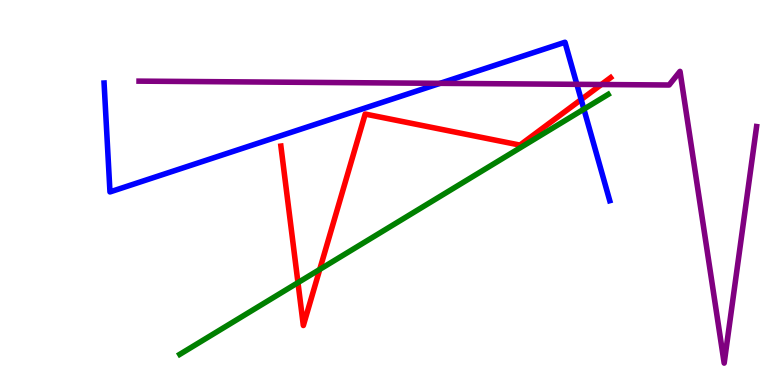[{'lines': ['blue', 'red'], 'intersections': [{'x': 7.5, 'y': 7.41}]}, {'lines': ['green', 'red'], 'intersections': [{'x': 3.84, 'y': 2.66}, {'x': 4.13, 'y': 3.0}]}, {'lines': ['purple', 'red'], 'intersections': [{'x': 7.76, 'y': 7.8}]}, {'lines': ['blue', 'green'], 'intersections': [{'x': 7.53, 'y': 7.17}]}, {'lines': ['blue', 'purple'], 'intersections': [{'x': 5.68, 'y': 7.84}, {'x': 7.44, 'y': 7.81}]}, {'lines': ['green', 'purple'], 'intersections': []}]